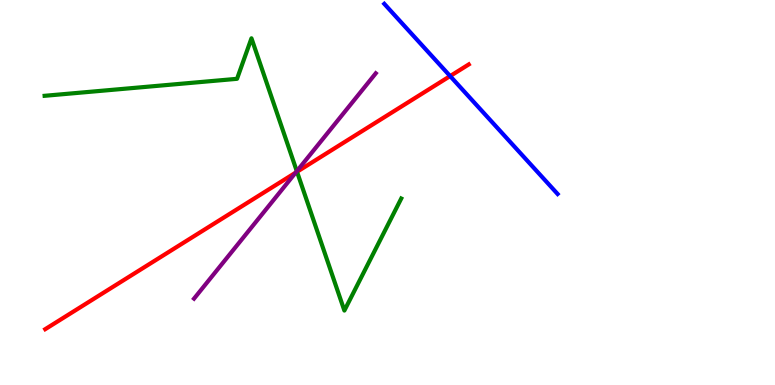[{'lines': ['blue', 'red'], 'intersections': [{'x': 5.81, 'y': 8.02}]}, {'lines': ['green', 'red'], 'intersections': [{'x': 3.83, 'y': 5.54}]}, {'lines': ['purple', 'red'], 'intersections': [{'x': 3.81, 'y': 5.52}]}, {'lines': ['blue', 'green'], 'intersections': []}, {'lines': ['blue', 'purple'], 'intersections': []}, {'lines': ['green', 'purple'], 'intersections': [{'x': 3.83, 'y': 5.55}]}]